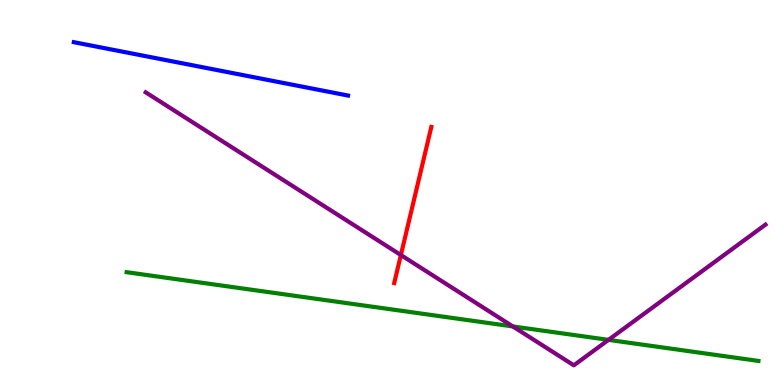[{'lines': ['blue', 'red'], 'intersections': []}, {'lines': ['green', 'red'], 'intersections': []}, {'lines': ['purple', 'red'], 'intersections': [{'x': 5.17, 'y': 3.38}]}, {'lines': ['blue', 'green'], 'intersections': []}, {'lines': ['blue', 'purple'], 'intersections': []}, {'lines': ['green', 'purple'], 'intersections': [{'x': 6.62, 'y': 1.52}, {'x': 7.85, 'y': 1.17}]}]